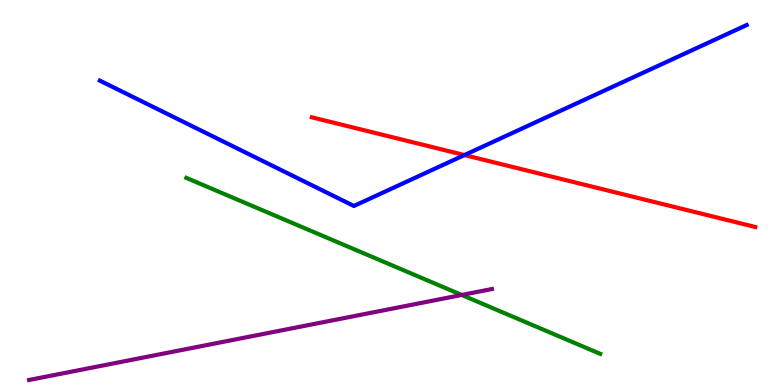[{'lines': ['blue', 'red'], 'intersections': [{'x': 5.99, 'y': 5.97}]}, {'lines': ['green', 'red'], 'intersections': []}, {'lines': ['purple', 'red'], 'intersections': []}, {'lines': ['blue', 'green'], 'intersections': []}, {'lines': ['blue', 'purple'], 'intersections': []}, {'lines': ['green', 'purple'], 'intersections': [{'x': 5.96, 'y': 2.34}]}]